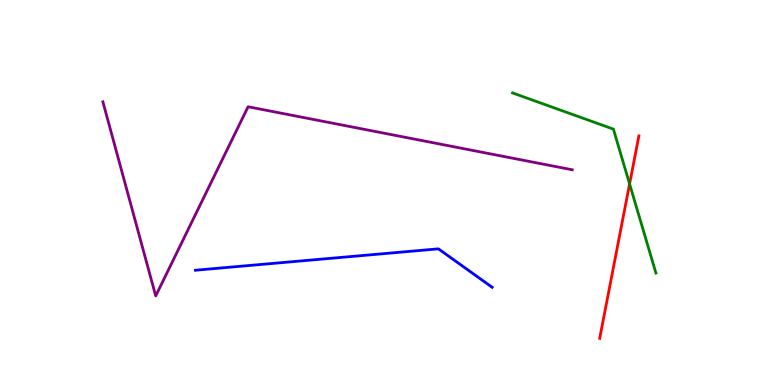[{'lines': ['blue', 'red'], 'intersections': []}, {'lines': ['green', 'red'], 'intersections': [{'x': 8.12, 'y': 5.22}]}, {'lines': ['purple', 'red'], 'intersections': []}, {'lines': ['blue', 'green'], 'intersections': []}, {'lines': ['blue', 'purple'], 'intersections': []}, {'lines': ['green', 'purple'], 'intersections': []}]